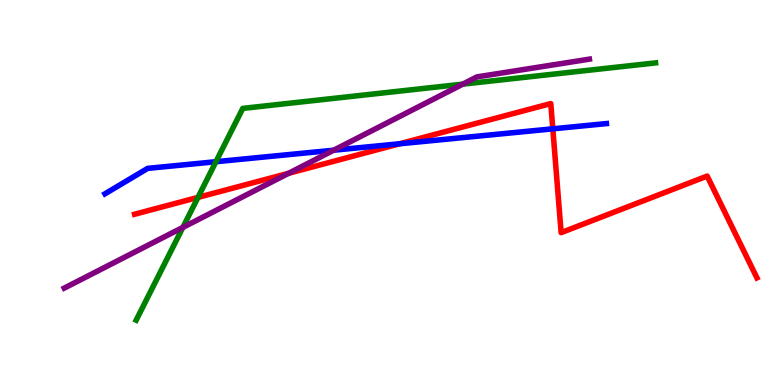[{'lines': ['blue', 'red'], 'intersections': [{'x': 5.16, 'y': 6.27}, {'x': 7.13, 'y': 6.65}]}, {'lines': ['green', 'red'], 'intersections': [{'x': 2.55, 'y': 4.87}]}, {'lines': ['purple', 'red'], 'intersections': [{'x': 3.72, 'y': 5.5}]}, {'lines': ['blue', 'green'], 'intersections': [{'x': 2.79, 'y': 5.8}]}, {'lines': ['blue', 'purple'], 'intersections': [{'x': 4.31, 'y': 6.1}]}, {'lines': ['green', 'purple'], 'intersections': [{'x': 2.36, 'y': 4.09}, {'x': 5.97, 'y': 7.81}]}]